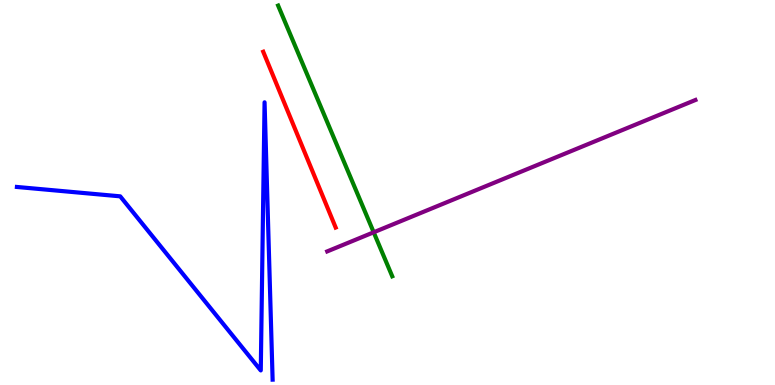[{'lines': ['blue', 'red'], 'intersections': []}, {'lines': ['green', 'red'], 'intersections': []}, {'lines': ['purple', 'red'], 'intersections': []}, {'lines': ['blue', 'green'], 'intersections': []}, {'lines': ['blue', 'purple'], 'intersections': []}, {'lines': ['green', 'purple'], 'intersections': [{'x': 4.82, 'y': 3.97}]}]